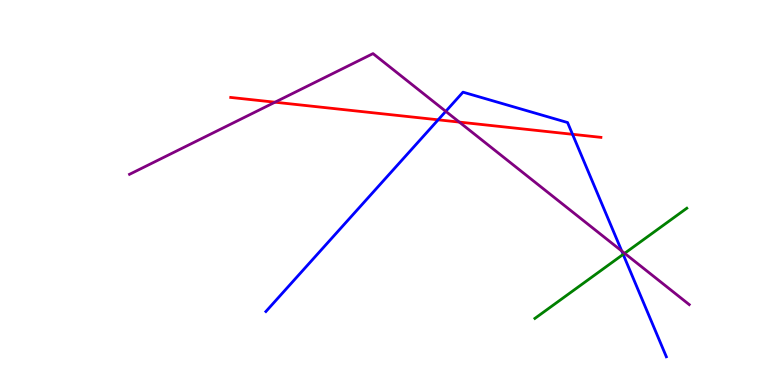[{'lines': ['blue', 'red'], 'intersections': [{'x': 5.65, 'y': 6.89}, {'x': 7.39, 'y': 6.51}]}, {'lines': ['green', 'red'], 'intersections': []}, {'lines': ['purple', 'red'], 'intersections': [{'x': 3.55, 'y': 7.35}, {'x': 5.93, 'y': 6.83}]}, {'lines': ['blue', 'green'], 'intersections': [{'x': 8.04, 'y': 3.39}]}, {'lines': ['blue', 'purple'], 'intersections': [{'x': 5.75, 'y': 7.11}, {'x': 8.02, 'y': 3.48}]}, {'lines': ['green', 'purple'], 'intersections': [{'x': 8.06, 'y': 3.42}]}]